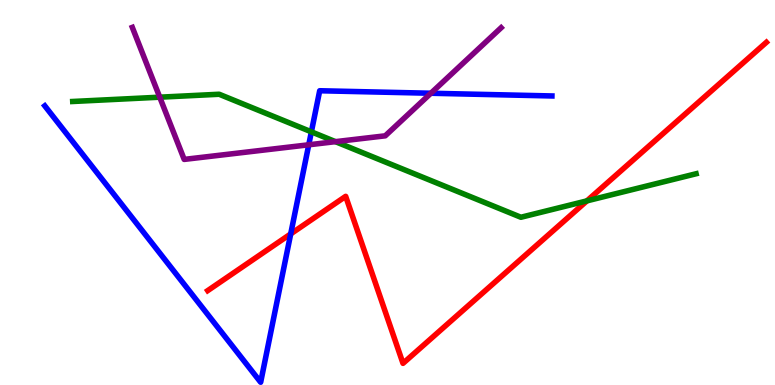[{'lines': ['blue', 'red'], 'intersections': [{'x': 3.75, 'y': 3.92}]}, {'lines': ['green', 'red'], 'intersections': [{'x': 7.57, 'y': 4.78}]}, {'lines': ['purple', 'red'], 'intersections': []}, {'lines': ['blue', 'green'], 'intersections': [{'x': 4.02, 'y': 6.58}]}, {'lines': ['blue', 'purple'], 'intersections': [{'x': 3.98, 'y': 6.24}, {'x': 5.56, 'y': 7.58}]}, {'lines': ['green', 'purple'], 'intersections': [{'x': 2.06, 'y': 7.48}, {'x': 4.33, 'y': 6.32}]}]